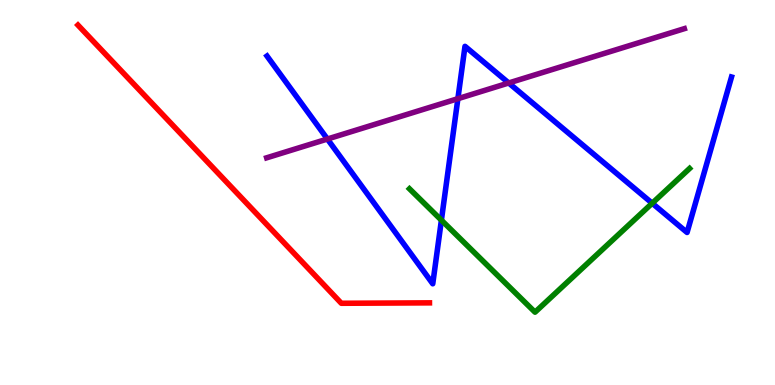[{'lines': ['blue', 'red'], 'intersections': []}, {'lines': ['green', 'red'], 'intersections': []}, {'lines': ['purple', 'red'], 'intersections': []}, {'lines': ['blue', 'green'], 'intersections': [{'x': 5.7, 'y': 4.28}, {'x': 8.42, 'y': 4.72}]}, {'lines': ['blue', 'purple'], 'intersections': [{'x': 4.22, 'y': 6.39}, {'x': 5.91, 'y': 7.44}, {'x': 6.56, 'y': 7.84}]}, {'lines': ['green', 'purple'], 'intersections': []}]